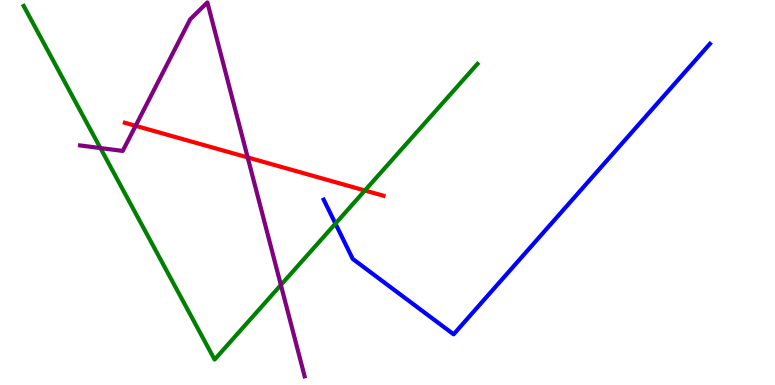[{'lines': ['blue', 'red'], 'intersections': []}, {'lines': ['green', 'red'], 'intersections': [{'x': 4.71, 'y': 5.05}]}, {'lines': ['purple', 'red'], 'intersections': [{'x': 1.75, 'y': 6.73}, {'x': 3.2, 'y': 5.91}]}, {'lines': ['blue', 'green'], 'intersections': [{'x': 4.33, 'y': 4.19}]}, {'lines': ['blue', 'purple'], 'intersections': []}, {'lines': ['green', 'purple'], 'intersections': [{'x': 1.3, 'y': 6.15}, {'x': 3.62, 'y': 2.6}]}]